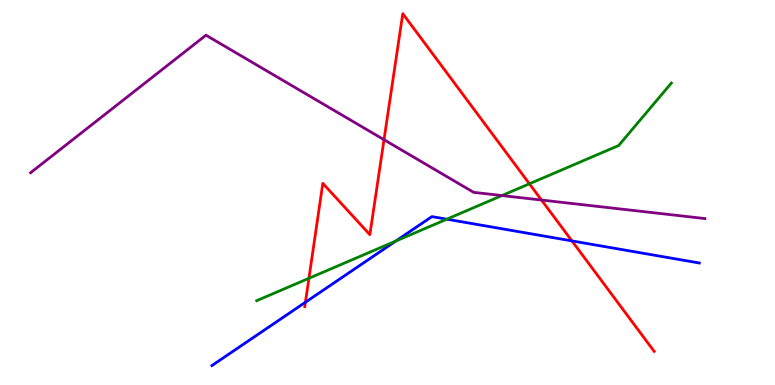[{'lines': ['blue', 'red'], 'intersections': [{'x': 3.94, 'y': 2.15}, {'x': 7.38, 'y': 3.74}]}, {'lines': ['green', 'red'], 'intersections': [{'x': 3.99, 'y': 2.77}, {'x': 6.83, 'y': 5.23}]}, {'lines': ['purple', 'red'], 'intersections': [{'x': 4.95, 'y': 6.37}, {'x': 6.99, 'y': 4.8}]}, {'lines': ['blue', 'green'], 'intersections': [{'x': 5.11, 'y': 3.74}, {'x': 5.77, 'y': 4.31}]}, {'lines': ['blue', 'purple'], 'intersections': []}, {'lines': ['green', 'purple'], 'intersections': [{'x': 6.48, 'y': 4.92}]}]